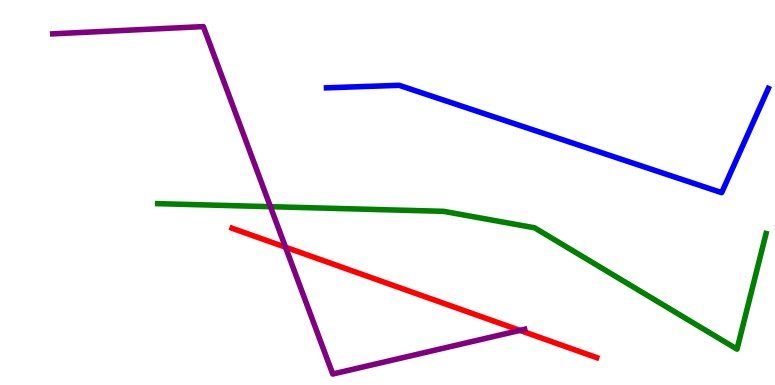[{'lines': ['blue', 'red'], 'intersections': []}, {'lines': ['green', 'red'], 'intersections': []}, {'lines': ['purple', 'red'], 'intersections': [{'x': 3.68, 'y': 3.58}, {'x': 6.71, 'y': 1.42}]}, {'lines': ['blue', 'green'], 'intersections': []}, {'lines': ['blue', 'purple'], 'intersections': []}, {'lines': ['green', 'purple'], 'intersections': [{'x': 3.49, 'y': 4.63}]}]